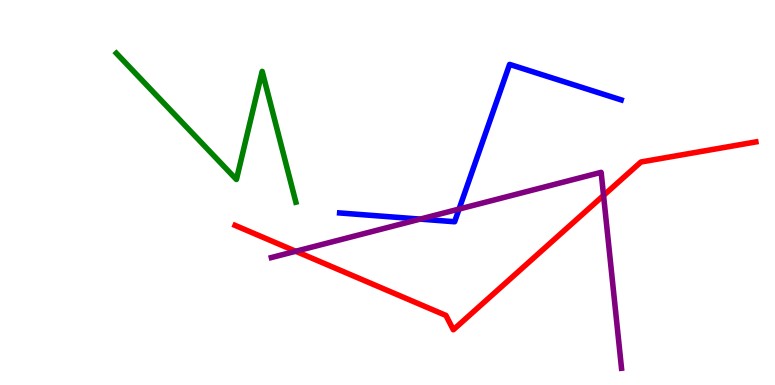[{'lines': ['blue', 'red'], 'intersections': []}, {'lines': ['green', 'red'], 'intersections': []}, {'lines': ['purple', 'red'], 'intersections': [{'x': 3.82, 'y': 3.47}, {'x': 7.79, 'y': 4.92}]}, {'lines': ['blue', 'green'], 'intersections': []}, {'lines': ['blue', 'purple'], 'intersections': [{'x': 5.42, 'y': 4.31}, {'x': 5.92, 'y': 4.57}]}, {'lines': ['green', 'purple'], 'intersections': []}]